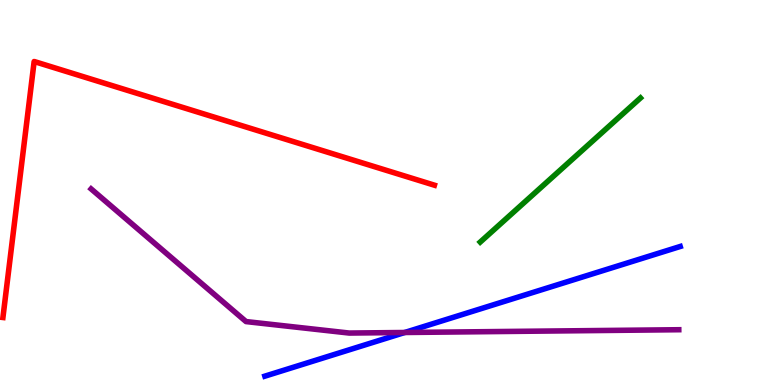[{'lines': ['blue', 'red'], 'intersections': []}, {'lines': ['green', 'red'], 'intersections': []}, {'lines': ['purple', 'red'], 'intersections': []}, {'lines': ['blue', 'green'], 'intersections': []}, {'lines': ['blue', 'purple'], 'intersections': [{'x': 5.22, 'y': 1.36}]}, {'lines': ['green', 'purple'], 'intersections': []}]